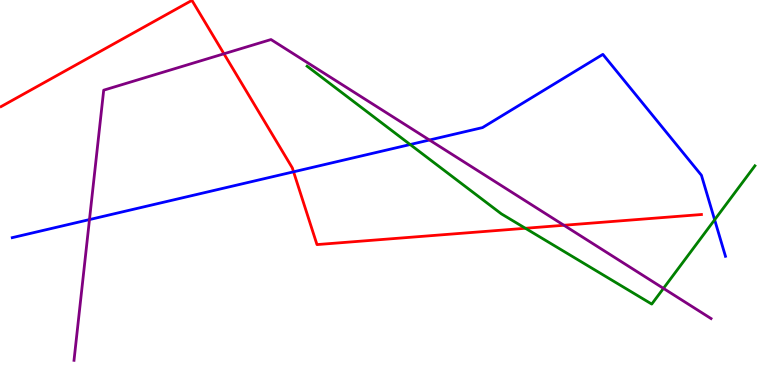[{'lines': ['blue', 'red'], 'intersections': [{'x': 3.79, 'y': 5.54}]}, {'lines': ['green', 'red'], 'intersections': [{'x': 6.78, 'y': 4.07}]}, {'lines': ['purple', 'red'], 'intersections': [{'x': 2.89, 'y': 8.6}, {'x': 7.28, 'y': 4.15}]}, {'lines': ['blue', 'green'], 'intersections': [{'x': 5.29, 'y': 6.25}, {'x': 9.22, 'y': 4.29}]}, {'lines': ['blue', 'purple'], 'intersections': [{'x': 1.15, 'y': 4.3}, {'x': 5.54, 'y': 6.36}]}, {'lines': ['green', 'purple'], 'intersections': [{'x': 8.56, 'y': 2.51}]}]